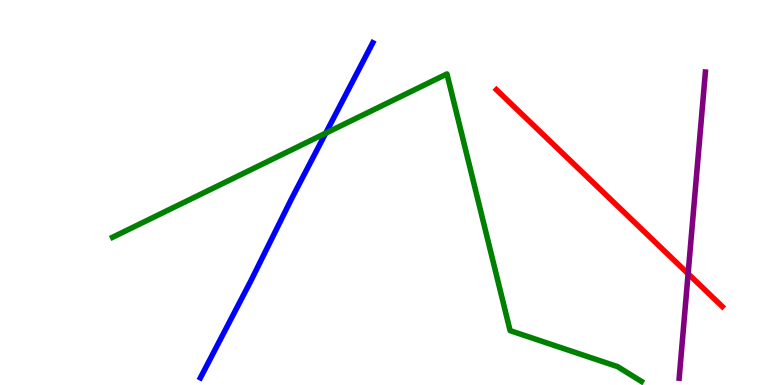[{'lines': ['blue', 'red'], 'intersections': []}, {'lines': ['green', 'red'], 'intersections': []}, {'lines': ['purple', 'red'], 'intersections': [{'x': 8.88, 'y': 2.89}]}, {'lines': ['blue', 'green'], 'intersections': [{'x': 4.2, 'y': 6.54}]}, {'lines': ['blue', 'purple'], 'intersections': []}, {'lines': ['green', 'purple'], 'intersections': []}]